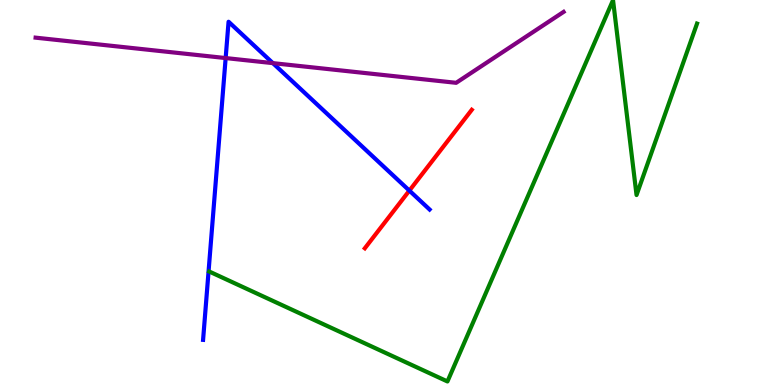[{'lines': ['blue', 'red'], 'intersections': [{'x': 5.28, 'y': 5.05}]}, {'lines': ['green', 'red'], 'intersections': []}, {'lines': ['purple', 'red'], 'intersections': []}, {'lines': ['blue', 'green'], 'intersections': []}, {'lines': ['blue', 'purple'], 'intersections': [{'x': 2.91, 'y': 8.49}, {'x': 3.52, 'y': 8.36}]}, {'lines': ['green', 'purple'], 'intersections': []}]